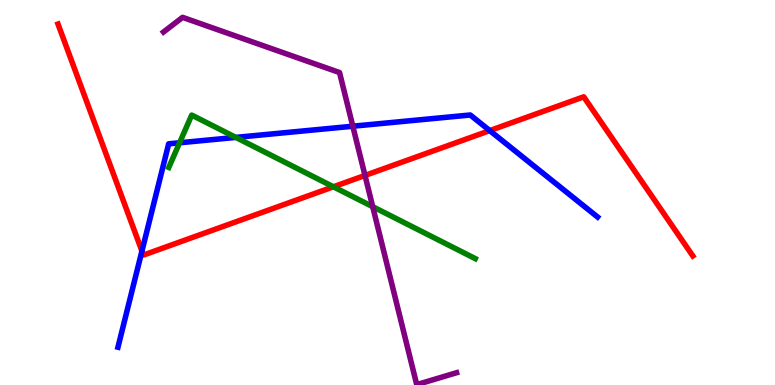[{'lines': ['blue', 'red'], 'intersections': [{'x': 1.83, 'y': 3.48}, {'x': 6.32, 'y': 6.61}]}, {'lines': ['green', 'red'], 'intersections': [{'x': 4.3, 'y': 5.15}]}, {'lines': ['purple', 'red'], 'intersections': [{'x': 4.71, 'y': 5.44}]}, {'lines': ['blue', 'green'], 'intersections': [{'x': 2.32, 'y': 6.29}, {'x': 3.04, 'y': 6.43}]}, {'lines': ['blue', 'purple'], 'intersections': [{'x': 4.55, 'y': 6.72}]}, {'lines': ['green', 'purple'], 'intersections': [{'x': 4.81, 'y': 4.63}]}]